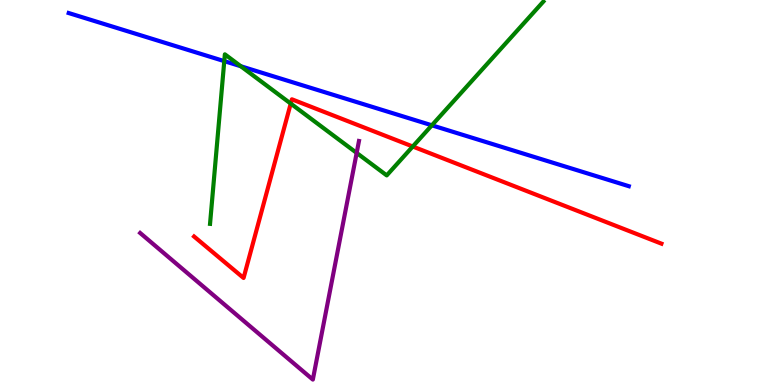[{'lines': ['blue', 'red'], 'intersections': []}, {'lines': ['green', 'red'], 'intersections': [{'x': 3.75, 'y': 7.31}, {'x': 5.33, 'y': 6.19}]}, {'lines': ['purple', 'red'], 'intersections': []}, {'lines': ['blue', 'green'], 'intersections': [{'x': 2.89, 'y': 8.41}, {'x': 3.11, 'y': 8.28}, {'x': 5.57, 'y': 6.75}]}, {'lines': ['blue', 'purple'], 'intersections': []}, {'lines': ['green', 'purple'], 'intersections': [{'x': 4.6, 'y': 6.03}]}]